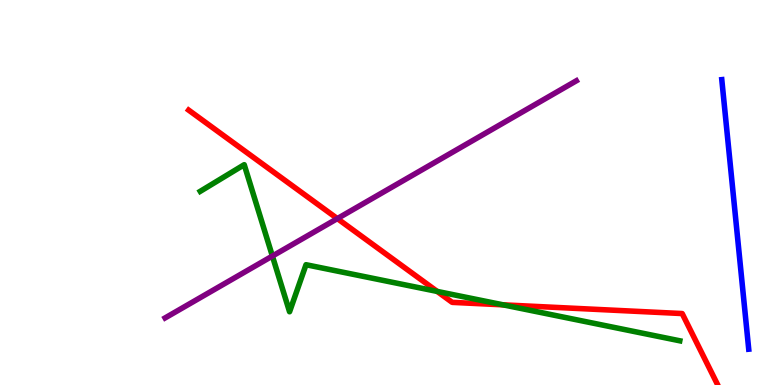[{'lines': ['blue', 'red'], 'intersections': []}, {'lines': ['green', 'red'], 'intersections': [{'x': 5.64, 'y': 2.43}, {'x': 6.49, 'y': 2.08}]}, {'lines': ['purple', 'red'], 'intersections': [{'x': 4.35, 'y': 4.32}]}, {'lines': ['blue', 'green'], 'intersections': []}, {'lines': ['blue', 'purple'], 'intersections': []}, {'lines': ['green', 'purple'], 'intersections': [{'x': 3.51, 'y': 3.35}]}]